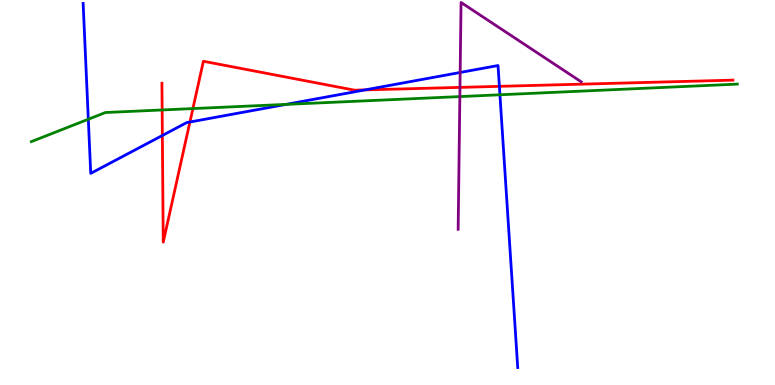[{'lines': ['blue', 'red'], 'intersections': [{'x': 2.1, 'y': 6.48}, {'x': 2.45, 'y': 6.83}, {'x': 4.71, 'y': 7.66}, {'x': 6.44, 'y': 7.76}]}, {'lines': ['green', 'red'], 'intersections': [{'x': 2.09, 'y': 7.14}, {'x': 2.49, 'y': 7.18}]}, {'lines': ['purple', 'red'], 'intersections': [{'x': 5.94, 'y': 7.73}]}, {'lines': ['blue', 'green'], 'intersections': [{'x': 1.14, 'y': 6.9}, {'x': 3.69, 'y': 7.29}, {'x': 6.45, 'y': 7.54}]}, {'lines': ['blue', 'purple'], 'intersections': [{'x': 5.94, 'y': 8.12}]}, {'lines': ['green', 'purple'], 'intersections': [{'x': 5.93, 'y': 7.49}]}]